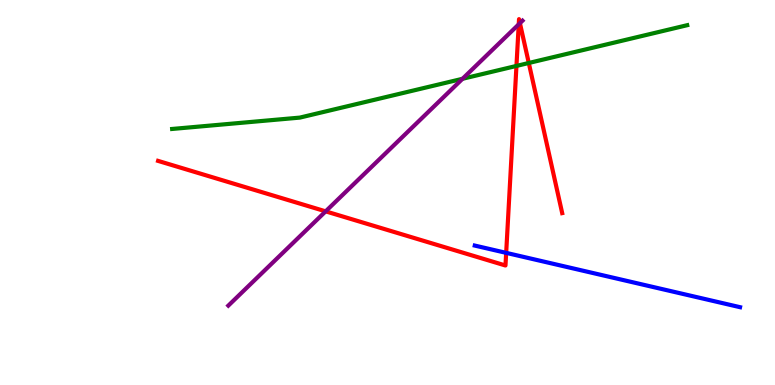[{'lines': ['blue', 'red'], 'intersections': [{'x': 6.53, 'y': 3.43}]}, {'lines': ['green', 'red'], 'intersections': [{'x': 6.66, 'y': 8.29}, {'x': 6.82, 'y': 8.36}]}, {'lines': ['purple', 'red'], 'intersections': [{'x': 4.2, 'y': 4.51}, {'x': 6.69, 'y': 9.37}, {'x': 6.71, 'y': 9.4}]}, {'lines': ['blue', 'green'], 'intersections': []}, {'lines': ['blue', 'purple'], 'intersections': []}, {'lines': ['green', 'purple'], 'intersections': [{'x': 5.97, 'y': 7.95}]}]